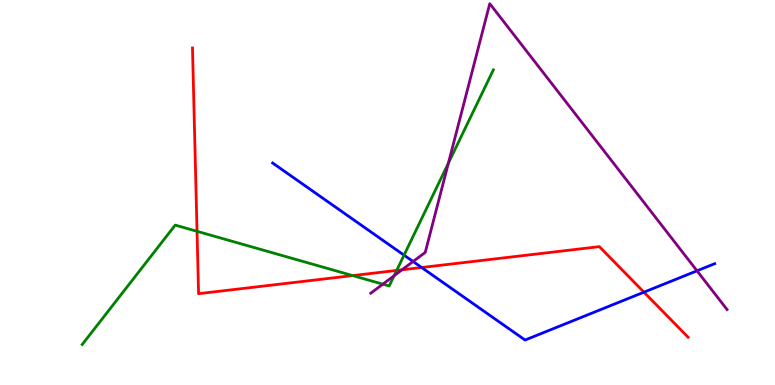[{'lines': ['blue', 'red'], 'intersections': [{'x': 5.44, 'y': 3.05}, {'x': 8.31, 'y': 2.41}]}, {'lines': ['green', 'red'], 'intersections': [{'x': 2.54, 'y': 3.99}, {'x': 4.55, 'y': 2.84}, {'x': 5.12, 'y': 2.98}]}, {'lines': ['purple', 'red'], 'intersections': [{'x': 5.19, 'y': 2.99}]}, {'lines': ['blue', 'green'], 'intersections': [{'x': 5.21, 'y': 3.37}]}, {'lines': ['blue', 'purple'], 'intersections': [{'x': 5.33, 'y': 3.21}, {'x': 8.99, 'y': 2.97}]}, {'lines': ['green', 'purple'], 'intersections': [{'x': 4.94, 'y': 2.62}, {'x': 5.09, 'y': 2.84}, {'x': 5.79, 'y': 5.76}]}]